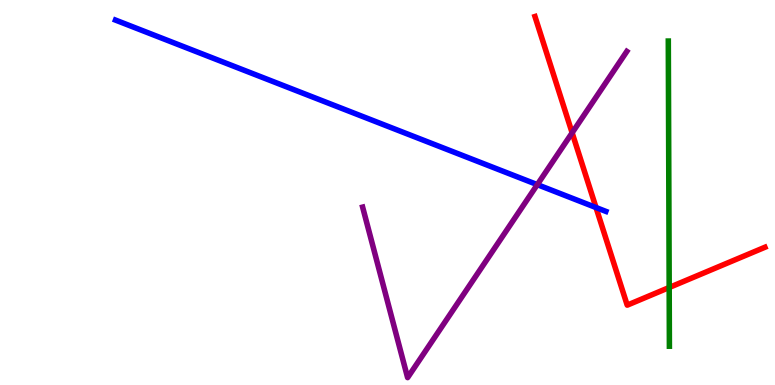[{'lines': ['blue', 'red'], 'intersections': [{'x': 7.69, 'y': 4.61}]}, {'lines': ['green', 'red'], 'intersections': [{'x': 8.63, 'y': 2.53}]}, {'lines': ['purple', 'red'], 'intersections': [{'x': 7.38, 'y': 6.55}]}, {'lines': ['blue', 'green'], 'intersections': []}, {'lines': ['blue', 'purple'], 'intersections': [{'x': 6.93, 'y': 5.2}]}, {'lines': ['green', 'purple'], 'intersections': []}]